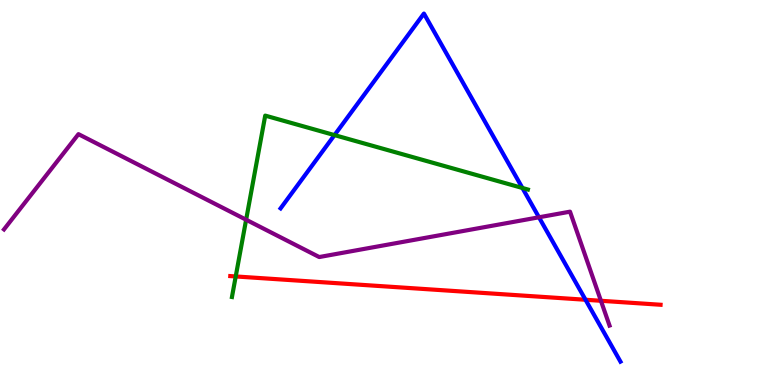[{'lines': ['blue', 'red'], 'intersections': [{'x': 7.56, 'y': 2.21}]}, {'lines': ['green', 'red'], 'intersections': [{'x': 3.04, 'y': 2.82}]}, {'lines': ['purple', 'red'], 'intersections': [{'x': 7.75, 'y': 2.19}]}, {'lines': ['blue', 'green'], 'intersections': [{'x': 4.32, 'y': 6.49}, {'x': 6.74, 'y': 5.12}]}, {'lines': ['blue', 'purple'], 'intersections': [{'x': 6.95, 'y': 4.36}]}, {'lines': ['green', 'purple'], 'intersections': [{'x': 3.18, 'y': 4.29}]}]